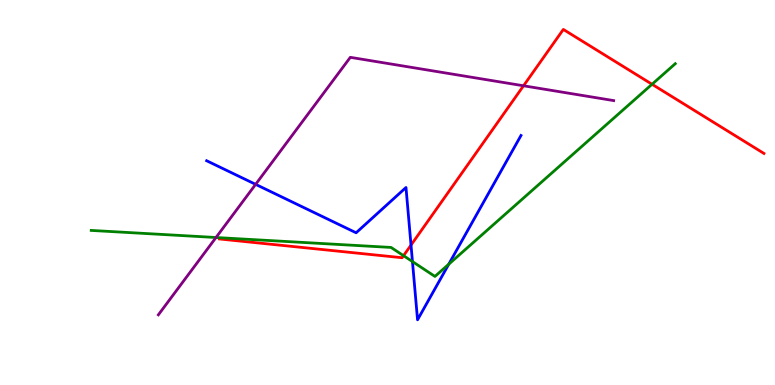[{'lines': ['blue', 'red'], 'intersections': [{'x': 5.3, 'y': 3.63}]}, {'lines': ['green', 'red'], 'intersections': [{'x': 5.21, 'y': 3.36}, {'x': 8.41, 'y': 7.81}]}, {'lines': ['purple', 'red'], 'intersections': [{'x': 6.76, 'y': 7.77}]}, {'lines': ['blue', 'green'], 'intersections': [{'x': 5.32, 'y': 3.21}, {'x': 5.79, 'y': 3.14}]}, {'lines': ['blue', 'purple'], 'intersections': [{'x': 3.3, 'y': 5.21}]}, {'lines': ['green', 'purple'], 'intersections': [{'x': 2.79, 'y': 3.83}]}]